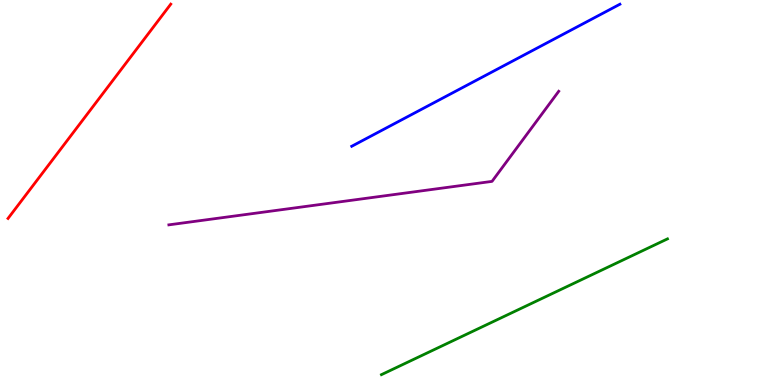[{'lines': ['blue', 'red'], 'intersections': []}, {'lines': ['green', 'red'], 'intersections': []}, {'lines': ['purple', 'red'], 'intersections': []}, {'lines': ['blue', 'green'], 'intersections': []}, {'lines': ['blue', 'purple'], 'intersections': []}, {'lines': ['green', 'purple'], 'intersections': []}]